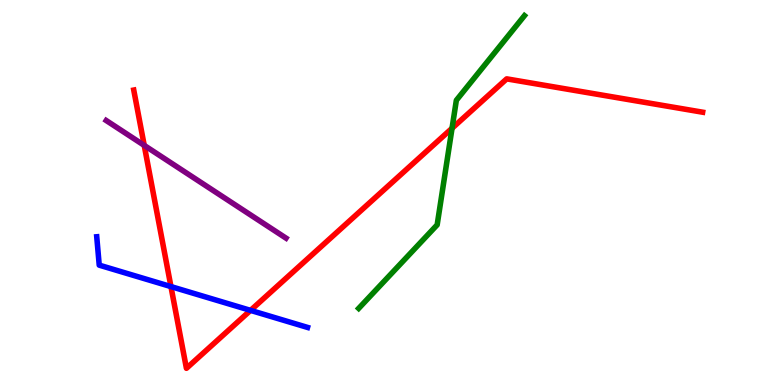[{'lines': ['blue', 'red'], 'intersections': [{'x': 2.21, 'y': 2.56}, {'x': 3.23, 'y': 1.94}]}, {'lines': ['green', 'red'], 'intersections': [{'x': 5.83, 'y': 6.67}]}, {'lines': ['purple', 'red'], 'intersections': [{'x': 1.86, 'y': 6.22}]}, {'lines': ['blue', 'green'], 'intersections': []}, {'lines': ['blue', 'purple'], 'intersections': []}, {'lines': ['green', 'purple'], 'intersections': []}]